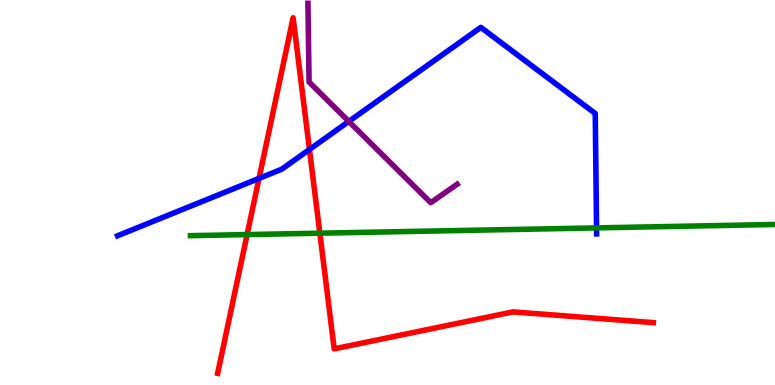[{'lines': ['blue', 'red'], 'intersections': [{'x': 3.34, 'y': 5.37}, {'x': 3.99, 'y': 6.12}]}, {'lines': ['green', 'red'], 'intersections': [{'x': 3.19, 'y': 3.91}, {'x': 4.13, 'y': 3.94}]}, {'lines': ['purple', 'red'], 'intersections': []}, {'lines': ['blue', 'green'], 'intersections': [{'x': 7.7, 'y': 4.08}]}, {'lines': ['blue', 'purple'], 'intersections': [{'x': 4.5, 'y': 6.85}]}, {'lines': ['green', 'purple'], 'intersections': []}]